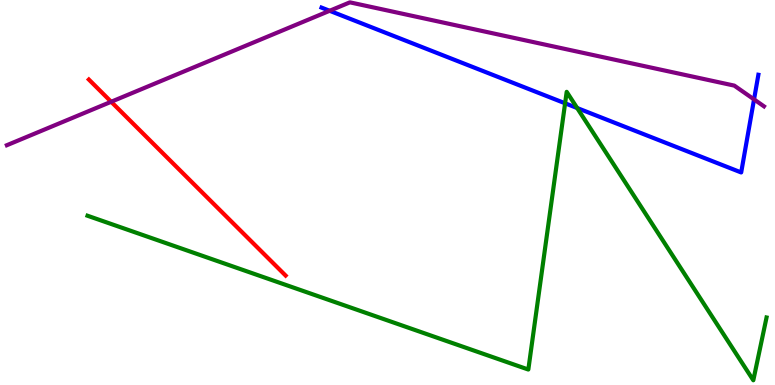[{'lines': ['blue', 'red'], 'intersections': []}, {'lines': ['green', 'red'], 'intersections': []}, {'lines': ['purple', 'red'], 'intersections': [{'x': 1.43, 'y': 7.36}]}, {'lines': ['blue', 'green'], 'intersections': [{'x': 7.29, 'y': 7.32}, {'x': 7.45, 'y': 7.19}]}, {'lines': ['blue', 'purple'], 'intersections': [{'x': 4.25, 'y': 9.72}, {'x': 9.73, 'y': 7.42}]}, {'lines': ['green', 'purple'], 'intersections': []}]